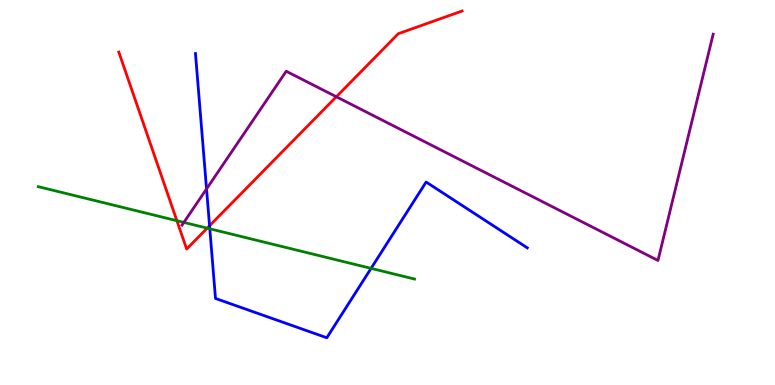[{'lines': ['blue', 'red'], 'intersections': [{'x': 2.7, 'y': 4.14}]}, {'lines': ['green', 'red'], 'intersections': [{'x': 2.28, 'y': 4.27}, {'x': 2.67, 'y': 4.07}]}, {'lines': ['purple', 'red'], 'intersections': [{'x': 4.34, 'y': 7.49}]}, {'lines': ['blue', 'green'], 'intersections': [{'x': 2.71, 'y': 4.06}, {'x': 4.79, 'y': 3.03}]}, {'lines': ['blue', 'purple'], 'intersections': [{'x': 2.67, 'y': 5.09}]}, {'lines': ['green', 'purple'], 'intersections': [{'x': 2.37, 'y': 4.22}]}]